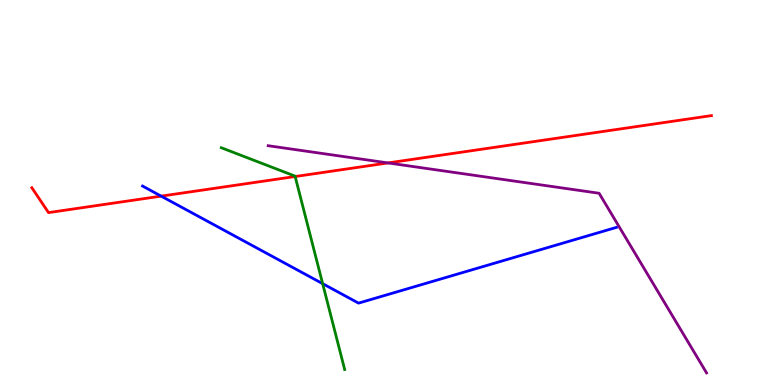[{'lines': ['blue', 'red'], 'intersections': [{'x': 2.08, 'y': 4.91}]}, {'lines': ['green', 'red'], 'intersections': [{'x': 3.81, 'y': 5.42}]}, {'lines': ['purple', 'red'], 'intersections': [{'x': 5.01, 'y': 5.77}]}, {'lines': ['blue', 'green'], 'intersections': [{'x': 4.16, 'y': 2.63}]}, {'lines': ['blue', 'purple'], 'intersections': []}, {'lines': ['green', 'purple'], 'intersections': []}]